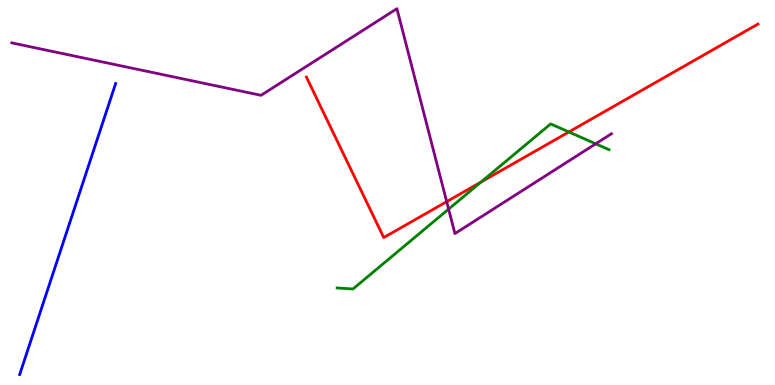[{'lines': ['blue', 'red'], 'intersections': []}, {'lines': ['green', 'red'], 'intersections': [{'x': 6.21, 'y': 5.27}, {'x': 7.34, 'y': 6.57}]}, {'lines': ['purple', 'red'], 'intersections': [{'x': 5.76, 'y': 4.76}]}, {'lines': ['blue', 'green'], 'intersections': []}, {'lines': ['blue', 'purple'], 'intersections': []}, {'lines': ['green', 'purple'], 'intersections': [{'x': 5.79, 'y': 4.57}, {'x': 7.69, 'y': 6.26}]}]